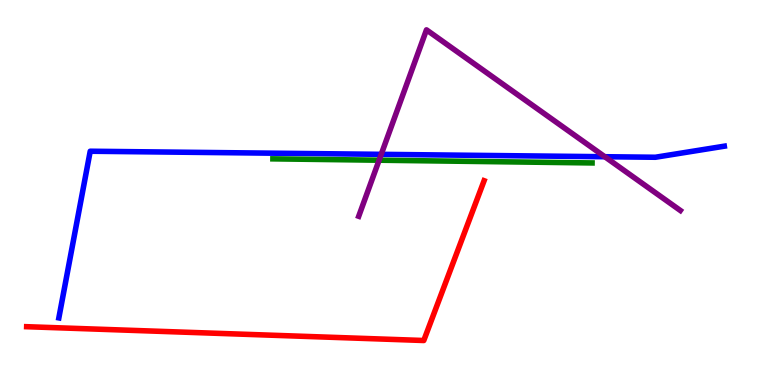[{'lines': ['blue', 'red'], 'intersections': []}, {'lines': ['green', 'red'], 'intersections': []}, {'lines': ['purple', 'red'], 'intersections': []}, {'lines': ['blue', 'green'], 'intersections': []}, {'lines': ['blue', 'purple'], 'intersections': [{'x': 4.92, 'y': 5.99}, {'x': 7.8, 'y': 5.93}]}, {'lines': ['green', 'purple'], 'intersections': [{'x': 4.89, 'y': 5.84}]}]